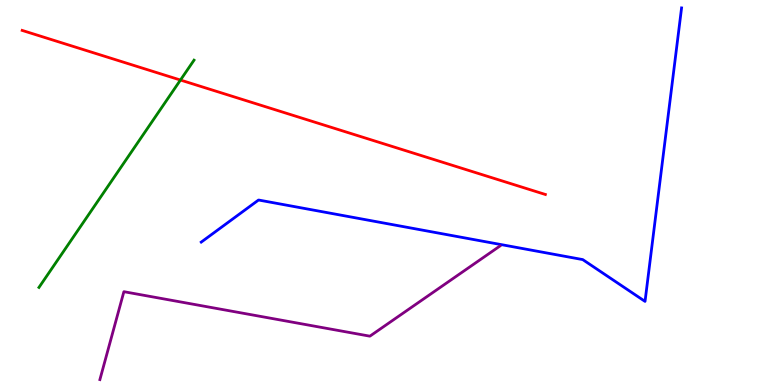[{'lines': ['blue', 'red'], 'intersections': []}, {'lines': ['green', 'red'], 'intersections': [{'x': 2.33, 'y': 7.92}]}, {'lines': ['purple', 'red'], 'intersections': []}, {'lines': ['blue', 'green'], 'intersections': []}, {'lines': ['blue', 'purple'], 'intersections': []}, {'lines': ['green', 'purple'], 'intersections': []}]